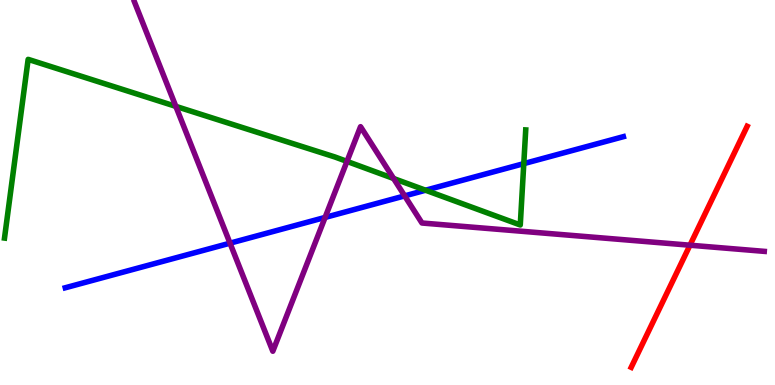[{'lines': ['blue', 'red'], 'intersections': []}, {'lines': ['green', 'red'], 'intersections': []}, {'lines': ['purple', 'red'], 'intersections': [{'x': 8.9, 'y': 3.63}]}, {'lines': ['blue', 'green'], 'intersections': [{'x': 5.49, 'y': 5.06}, {'x': 6.76, 'y': 5.75}]}, {'lines': ['blue', 'purple'], 'intersections': [{'x': 2.97, 'y': 3.68}, {'x': 4.19, 'y': 4.35}, {'x': 5.22, 'y': 4.91}]}, {'lines': ['green', 'purple'], 'intersections': [{'x': 2.27, 'y': 7.24}, {'x': 4.48, 'y': 5.81}, {'x': 5.08, 'y': 5.36}]}]